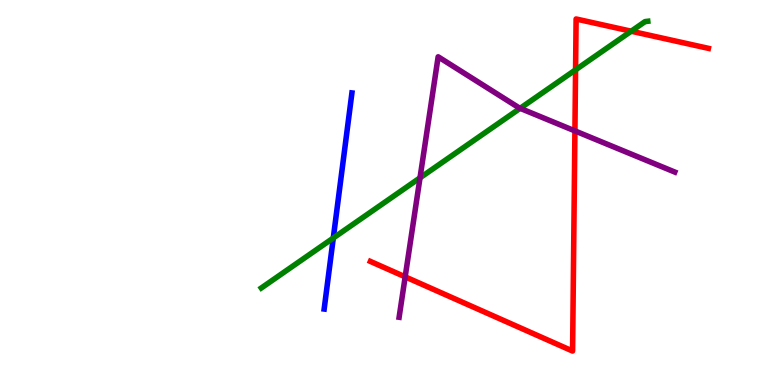[{'lines': ['blue', 'red'], 'intersections': []}, {'lines': ['green', 'red'], 'intersections': [{'x': 7.43, 'y': 8.19}, {'x': 8.14, 'y': 9.19}]}, {'lines': ['purple', 'red'], 'intersections': [{'x': 5.23, 'y': 2.81}, {'x': 7.42, 'y': 6.6}]}, {'lines': ['blue', 'green'], 'intersections': [{'x': 4.3, 'y': 3.82}]}, {'lines': ['blue', 'purple'], 'intersections': []}, {'lines': ['green', 'purple'], 'intersections': [{'x': 5.42, 'y': 5.38}, {'x': 6.71, 'y': 7.19}]}]